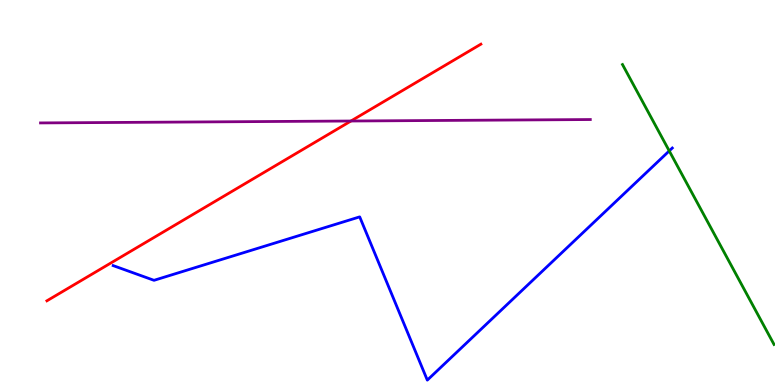[{'lines': ['blue', 'red'], 'intersections': []}, {'lines': ['green', 'red'], 'intersections': []}, {'lines': ['purple', 'red'], 'intersections': [{'x': 4.53, 'y': 6.86}]}, {'lines': ['blue', 'green'], 'intersections': [{'x': 8.64, 'y': 6.08}]}, {'lines': ['blue', 'purple'], 'intersections': []}, {'lines': ['green', 'purple'], 'intersections': []}]